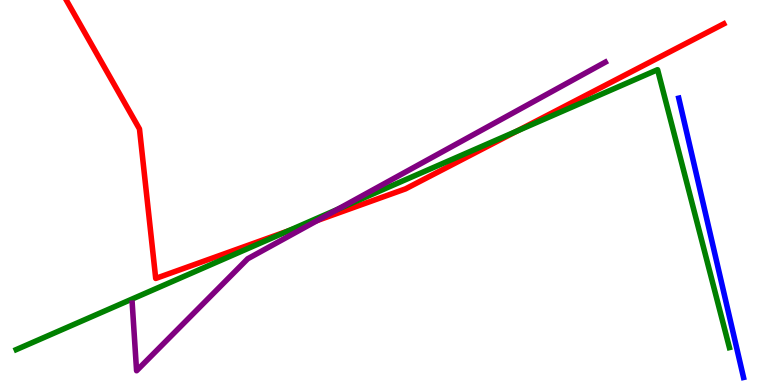[{'lines': ['blue', 'red'], 'intersections': []}, {'lines': ['green', 'red'], 'intersections': [{'x': 3.72, 'y': 4.0}, {'x': 6.67, 'y': 6.6}]}, {'lines': ['purple', 'red'], 'intersections': [{'x': 4.09, 'y': 4.27}]}, {'lines': ['blue', 'green'], 'intersections': []}, {'lines': ['blue', 'purple'], 'intersections': []}, {'lines': ['green', 'purple'], 'intersections': [{'x': 4.36, 'y': 4.56}]}]